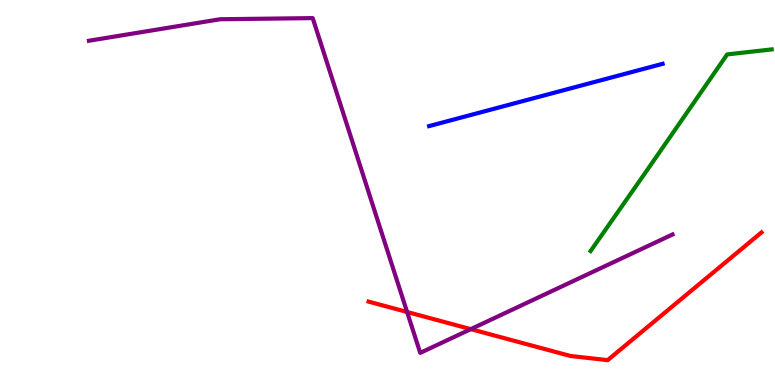[{'lines': ['blue', 'red'], 'intersections': []}, {'lines': ['green', 'red'], 'intersections': []}, {'lines': ['purple', 'red'], 'intersections': [{'x': 5.25, 'y': 1.9}, {'x': 6.07, 'y': 1.45}]}, {'lines': ['blue', 'green'], 'intersections': []}, {'lines': ['blue', 'purple'], 'intersections': []}, {'lines': ['green', 'purple'], 'intersections': []}]